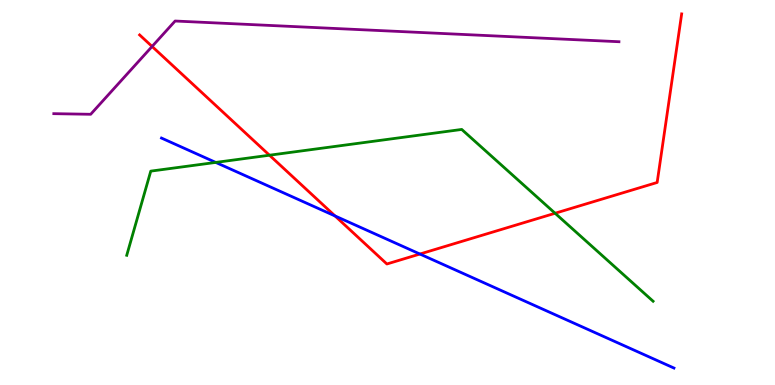[{'lines': ['blue', 'red'], 'intersections': [{'x': 4.32, 'y': 4.39}, {'x': 5.42, 'y': 3.4}]}, {'lines': ['green', 'red'], 'intersections': [{'x': 3.48, 'y': 5.97}, {'x': 7.16, 'y': 4.46}]}, {'lines': ['purple', 'red'], 'intersections': [{'x': 1.96, 'y': 8.79}]}, {'lines': ['blue', 'green'], 'intersections': [{'x': 2.78, 'y': 5.78}]}, {'lines': ['blue', 'purple'], 'intersections': []}, {'lines': ['green', 'purple'], 'intersections': []}]